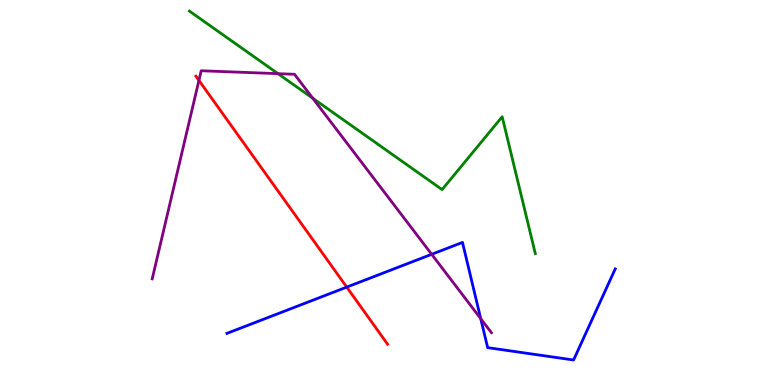[{'lines': ['blue', 'red'], 'intersections': [{'x': 4.47, 'y': 2.54}]}, {'lines': ['green', 'red'], 'intersections': []}, {'lines': ['purple', 'red'], 'intersections': [{'x': 2.57, 'y': 7.91}]}, {'lines': ['blue', 'green'], 'intersections': []}, {'lines': ['blue', 'purple'], 'intersections': [{'x': 5.57, 'y': 3.39}, {'x': 6.2, 'y': 1.72}]}, {'lines': ['green', 'purple'], 'intersections': [{'x': 3.59, 'y': 8.09}, {'x': 4.04, 'y': 7.45}]}]